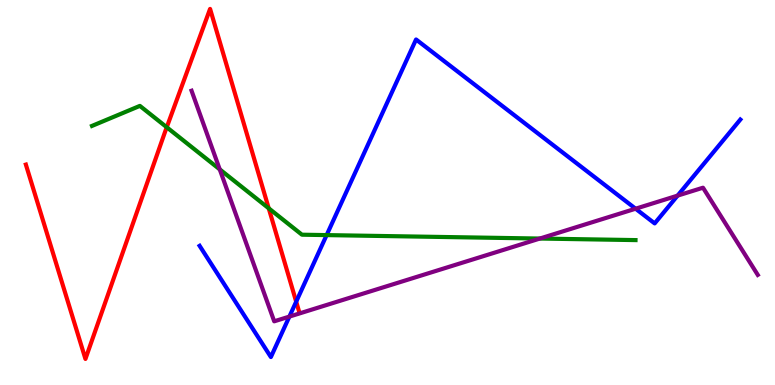[{'lines': ['blue', 'red'], 'intersections': [{'x': 3.82, 'y': 2.16}]}, {'lines': ['green', 'red'], 'intersections': [{'x': 2.15, 'y': 6.69}, {'x': 3.47, 'y': 4.59}]}, {'lines': ['purple', 'red'], 'intersections': []}, {'lines': ['blue', 'green'], 'intersections': [{'x': 4.21, 'y': 3.89}]}, {'lines': ['blue', 'purple'], 'intersections': [{'x': 3.73, 'y': 1.78}, {'x': 8.2, 'y': 4.58}, {'x': 8.74, 'y': 4.92}]}, {'lines': ['green', 'purple'], 'intersections': [{'x': 2.84, 'y': 5.6}, {'x': 6.97, 'y': 3.8}]}]